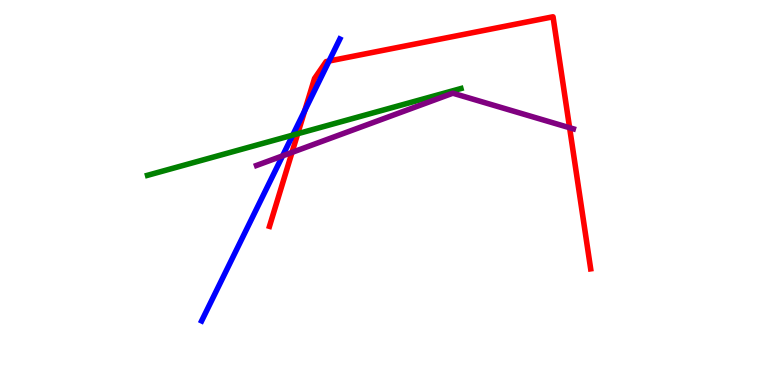[{'lines': ['blue', 'red'], 'intersections': [{'x': 3.93, 'y': 7.13}, {'x': 4.25, 'y': 8.42}]}, {'lines': ['green', 'red'], 'intersections': [{'x': 3.84, 'y': 6.53}]}, {'lines': ['purple', 'red'], 'intersections': [{'x': 3.77, 'y': 6.04}, {'x': 7.35, 'y': 6.68}]}, {'lines': ['blue', 'green'], 'intersections': [{'x': 3.78, 'y': 6.49}]}, {'lines': ['blue', 'purple'], 'intersections': [{'x': 3.65, 'y': 5.95}]}, {'lines': ['green', 'purple'], 'intersections': []}]